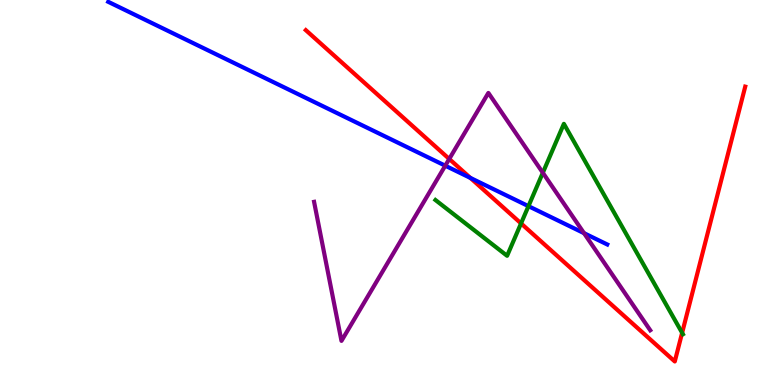[{'lines': ['blue', 'red'], 'intersections': [{'x': 6.07, 'y': 5.38}]}, {'lines': ['green', 'red'], 'intersections': [{'x': 6.72, 'y': 4.2}, {'x': 8.8, 'y': 1.36}]}, {'lines': ['purple', 'red'], 'intersections': [{'x': 5.8, 'y': 5.87}]}, {'lines': ['blue', 'green'], 'intersections': [{'x': 6.82, 'y': 4.65}]}, {'lines': ['blue', 'purple'], 'intersections': [{'x': 5.75, 'y': 5.7}, {'x': 7.54, 'y': 3.94}]}, {'lines': ['green', 'purple'], 'intersections': [{'x': 7.0, 'y': 5.51}]}]